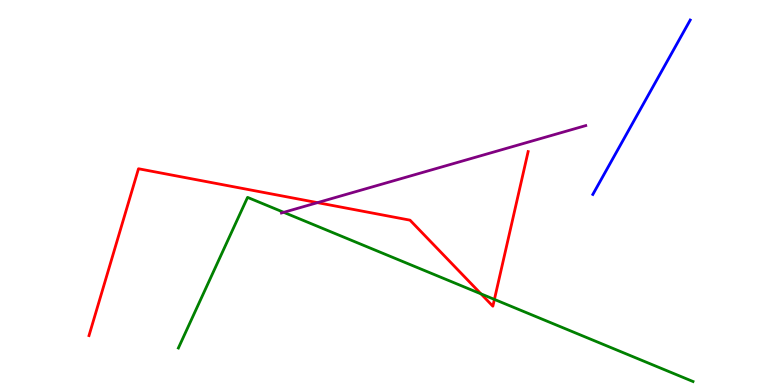[{'lines': ['blue', 'red'], 'intersections': []}, {'lines': ['green', 'red'], 'intersections': [{'x': 6.21, 'y': 2.37}, {'x': 6.38, 'y': 2.22}]}, {'lines': ['purple', 'red'], 'intersections': [{'x': 4.1, 'y': 4.74}]}, {'lines': ['blue', 'green'], 'intersections': []}, {'lines': ['blue', 'purple'], 'intersections': []}, {'lines': ['green', 'purple'], 'intersections': [{'x': 3.66, 'y': 4.48}]}]